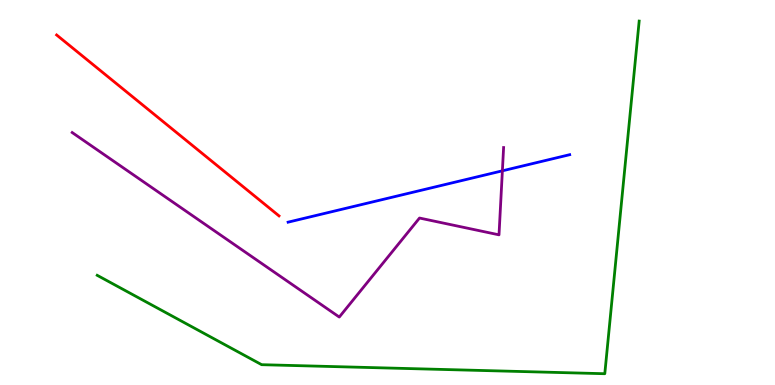[{'lines': ['blue', 'red'], 'intersections': []}, {'lines': ['green', 'red'], 'intersections': []}, {'lines': ['purple', 'red'], 'intersections': []}, {'lines': ['blue', 'green'], 'intersections': []}, {'lines': ['blue', 'purple'], 'intersections': [{'x': 6.48, 'y': 5.56}]}, {'lines': ['green', 'purple'], 'intersections': []}]